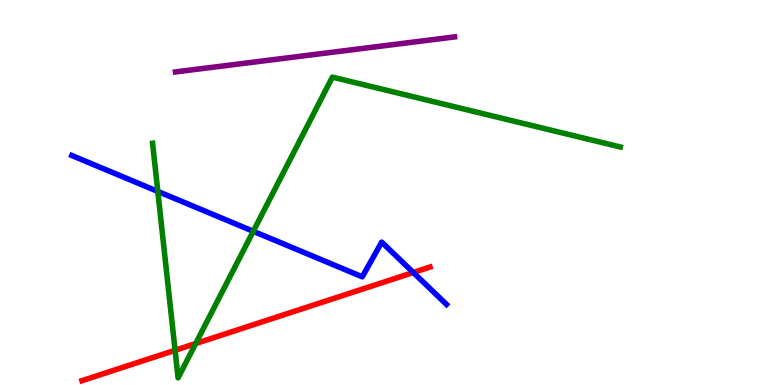[{'lines': ['blue', 'red'], 'intersections': [{'x': 5.33, 'y': 2.92}]}, {'lines': ['green', 'red'], 'intersections': [{'x': 2.26, 'y': 0.902}, {'x': 2.52, 'y': 1.08}]}, {'lines': ['purple', 'red'], 'intersections': []}, {'lines': ['blue', 'green'], 'intersections': [{'x': 2.04, 'y': 5.03}, {'x': 3.27, 'y': 3.99}]}, {'lines': ['blue', 'purple'], 'intersections': []}, {'lines': ['green', 'purple'], 'intersections': []}]